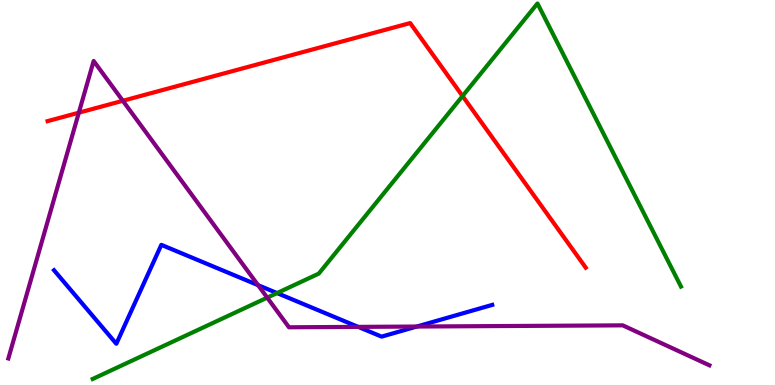[{'lines': ['blue', 'red'], 'intersections': []}, {'lines': ['green', 'red'], 'intersections': [{'x': 5.97, 'y': 7.51}]}, {'lines': ['purple', 'red'], 'intersections': [{'x': 1.02, 'y': 7.07}, {'x': 1.59, 'y': 7.38}]}, {'lines': ['blue', 'green'], 'intersections': [{'x': 3.57, 'y': 2.39}]}, {'lines': ['blue', 'purple'], 'intersections': [{'x': 3.33, 'y': 2.59}, {'x': 4.62, 'y': 1.51}, {'x': 5.38, 'y': 1.52}]}, {'lines': ['green', 'purple'], 'intersections': [{'x': 3.45, 'y': 2.27}]}]